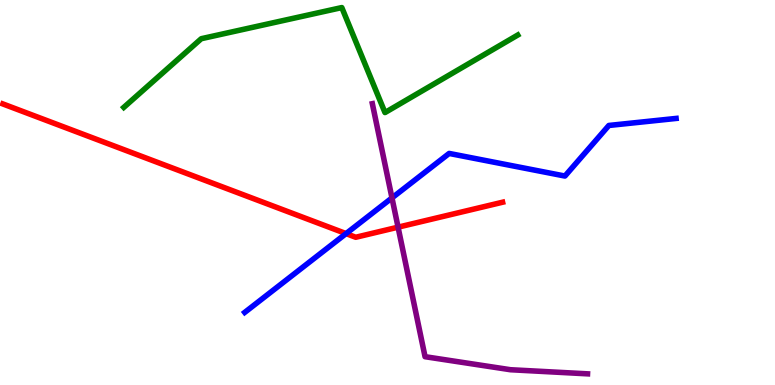[{'lines': ['blue', 'red'], 'intersections': [{'x': 4.47, 'y': 3.93}]}, {'lines': ['green', 'red'], 'intersections': []}, {'lines': ['purple', 'red'], 'intersections': [{'x': 5.14, 'y': 4.1}]}, {'lines': ['blue', 'green'], 'intersections': []}, {'lines': ['blue', 'purple'], 'intersections': [{'x': 5.06, 'y': 4.86}]}, {'lines': ['green', 'purple'], 'intersections': []}]